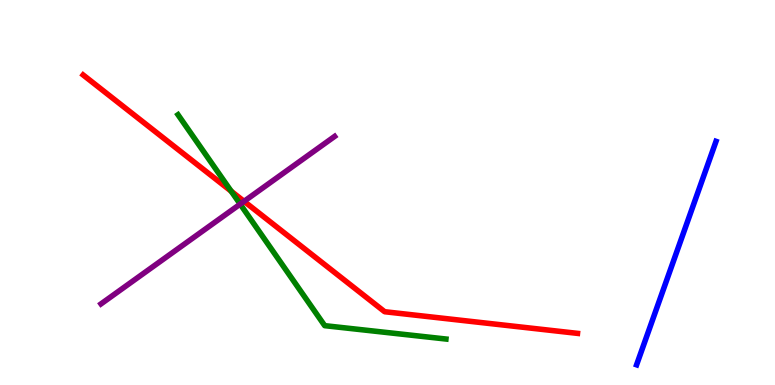[{'lines': ['blue', 'red'], 'intersections': []}, {'lines': ['green', 'red'], 'intersections': [{'x': 2.98, 'y': 5.03}]}, {'lines': ['purple', 'red'], 'intersections': [{'x': 3.15, 'y': 4.77}]}, {'lines': ['blue', 'green'], 'intersections': []}, {'lines': ['blue', 'purple'], 'intersections': []}, {'lines': ['green', 'purple'], 'intersections': [{'x': 3.1, 'y': 4.7}]}]